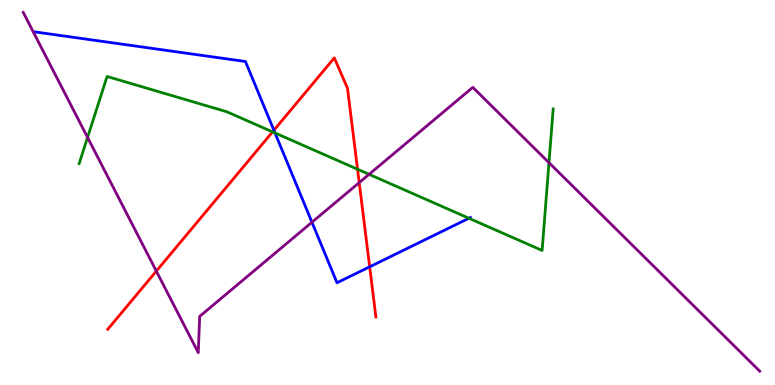[{'lines': ['blue', 'red'], 'intersections': [{'x': 3.53, 'y': 6.62}, {'x': 4.77, 'y': 3.07}]}, {'lines': ['green', 'red'], 'intersections': [{'x': 3.52, 'y': 6.57}, {'x': 4.61, 'y': 5.6}]}, {'lines': ['purple', 'red'], 'intersections': [{'x': 2.02, 'y': 2.96}, {'x': 4.63, 'y': 5.26}]}, {'lines': ['blue', 'green'], 'intersections': [{'x': 3.55, 'y': 6.55}, {'x': 6.05, 'y': 4.33}]}, {'lines': ['blue', 'purple'], 'intersections': [{'x': 4.03, 'y': 4.23}]}, {'lines': ['green', 'purple'], 'intersections': [{'x': 1.13, 'y': 6.43}, {'x': 4.76, 'y': 5.47}, {'x': 7.08, 'y': 5.77}]}]